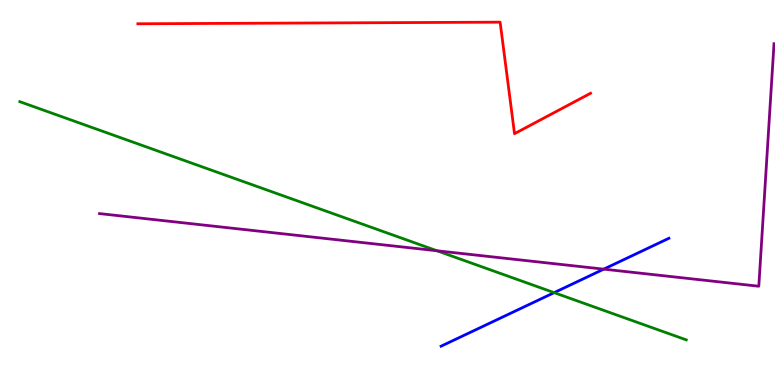[{'lines': ['blue', 'red'], 'intersections': []}, {'lines': ['green', 'red'], 'intersections': []}, {'lines': ['purple', 'red'], 'intersections': []}, {'lines': ['blue', 'green'], 'intersections': [{'x': 7.15, 'y': 2.4}]}, {'lines': ['blue', 'purple'], 'intersections': [{'x': 7.79, 'y': 3.01}]}, {'lines': ['green', 'purple'], 'intersections': [{'x': 5.64, 'y': 3.49}]}]